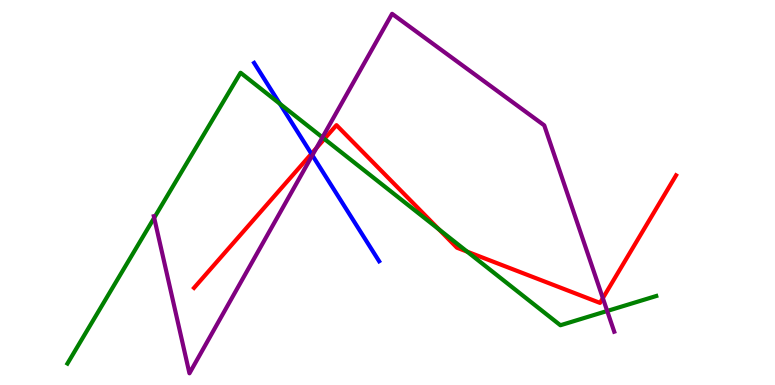[{'lines': ['blue', 'red'], 'intersections': [{'x': 4.02, 'y': 6.01}]}, {'lines': ['green', 'red'], 'intersections': [{'x': 4.19, 'y': 6.39}, {'x': 5.66, 'y': 4.05}, {'x': 6.03, 'y': 3.46}]}, {'lines': ['purple', 'red'], 'intersections': [{'x': 4.08, 'y': 6.15}, {'x': 7.78, 'y': 2.26}]}, {'lines': ['blue', 'green'], 'intersections': [{'x': 3.61, 'y': 7.3}]}, {'lines': ['blue', 'purple'], 'intersections': [{'x': 4.03, 'y': 5.97}]}, {'lines': ['green', 'purple'], 'intersections': [{'x': 1.99, 'y': 4.34}, {'x': 4.16, 'y': 6.43}, {'x': 7.83, 'y': 1.92}]}]